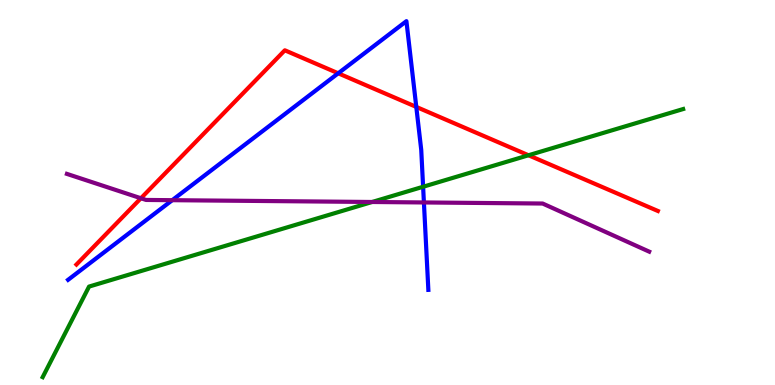[{'lines': ['blue', 'red'], 'intersections': [{'x': 4.36, 'y': 8.1}, {'x': 5.37, 'y': 7.22}]}, {'lines': ['green', 'red'], 'intersections': [{'x': 6.82, 'y': 5.97}]}, {'lines': ['purple', 'red'], 'intersections': [{'x': 1.82, 'y': 4.85}]}, {'lines': ['blue', 'green'], 'intersections': [{'x': 5.46, 'y': 5.15}]}, {'lines': ['blue', 'purple'], 'intersections': [{'x': 2.22, 'y': 4.8}, {'x': 5.47, 'y': 4.74}]}, {'lines': ['green', 'purple'], 'intersections': [{'x': 4.8, 'y': 4.75}]}]